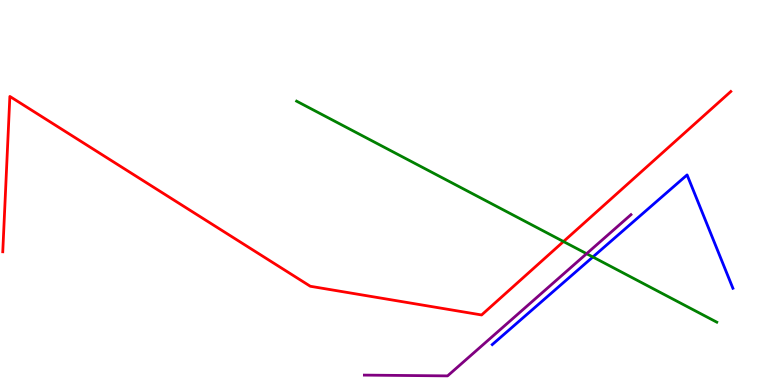[{'lines': ['blue', 'red'], 'intersections': []}, {'lines': ['green', 'red'], 'intersections': [{'x': 7.27, 'y': 3.73}]}, {'lines': ['purple', 'red'], 'intersections': []}, {'lines': ['blue', 'green'], 'intersections': [{'x': 7.65, 'y': 3.33}]}, {'lines': ['blue', 'purple'], 'intersections': []}, {'lines': ['green', 'purple'], 'intersections': [{'x': 7.57, 'y': 3.41}]}]